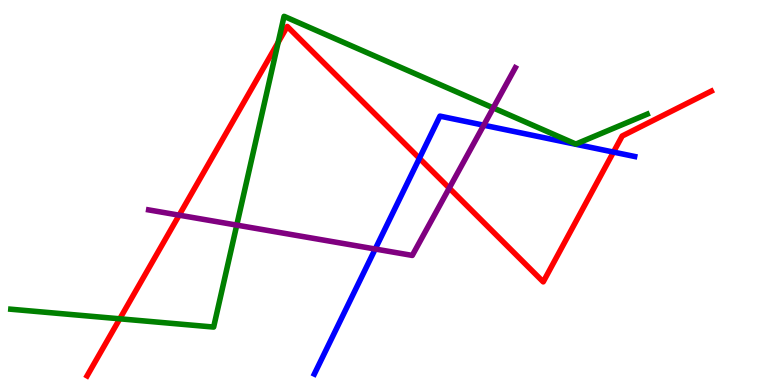[{'lines': ['blue', 'red'], 'intersections': [{'x': 5.41, 'y': 5.89}, {'x': 7.92, 'y': 6.05}]}, {'lines': ['green', 'red'], 'intersections': [{'x': 1.55, 'y': 1.72}, {'x': 3.59, 'y': 8.9}]}, {'lines': ['purple', 'red'], 'intersections': [{'x': 2.31, 'y': 4.41}, {'x': 5.8, 'y': 5.11}]}, {'lines': ['blue', 'green'], 'intersections': []}, {'lines': ['blue', 'purple'], 'intersections': [{'x': 4.84, 'y': 3.53}, {'x': 6.24, 'y': 6.75}]}, {'lines': ['green', 'purple'], 'intersections': [{'x': 3.05, 'y': 4.15}, {'x': 6.36, 'y': 7.2}]}]